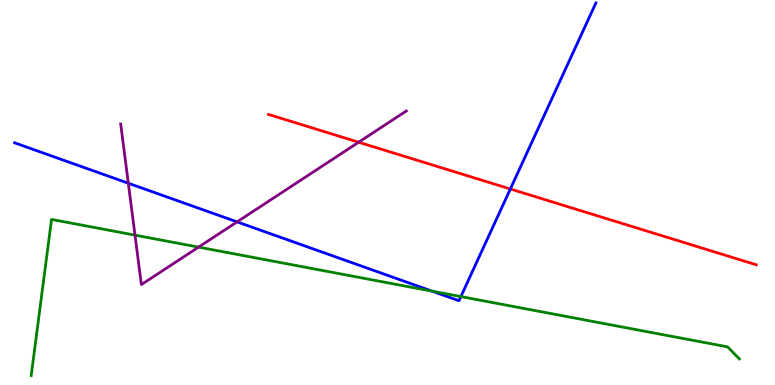[{'lines': ['blue', 'red'], 'intersections': [{'x': 6.59, 'y': 5.09}]}, {'lines': ['green', 'red'], 'intersections': []}, {'lines': ['purple', 'red'], 'intersections': [{'x': 4.63, 'y': 6.31}]}, {'lines': ['blue', 'green'], 'intersections': [{'x': 5.58, 'y': 2.44}, {'x': 5.95, 'y': 2.3}]}, {'lines': ['blue', 'purple'], 'intersections': [{'x': 1.66, 'y': 5.24}, {'x': 3.06, 'y': 4.24}]}, {'lines': ['green', 'purple'], 'intersections': [{'x': 1.74, 'y': 3.89}, {'x': 2.56, 'y': 3.58}]}]